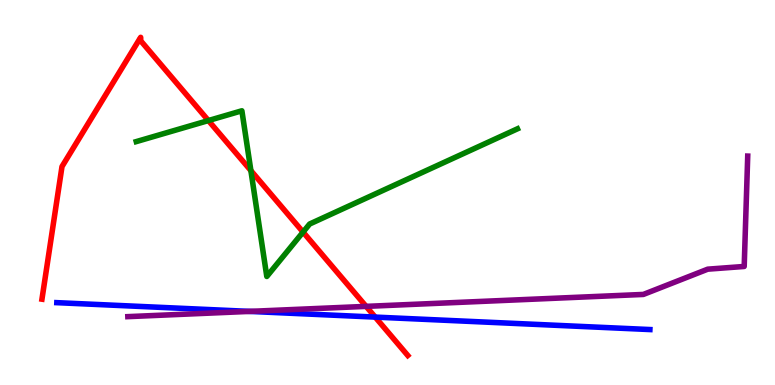[{'lines': ['blue', 'red'], 'intersections': [{'x': 4.84, 'y': 1.76}]}, {'lines': ['green', 'red'], 'intersections': [{'x': 2.69, 'y': 6.87}, {'x': 3.24, 'y': 5.57}, {'x': 3.91, 'y': 3.97}]}, {'lines': ['purple', 'red'], 'intersections': [{'x': 4.72, 'y': 2.04}]}, {'lines': ['blue', 'green'], 'intersections': []}, {'lines': ['blue', 'purple'], 'intersections': [{'x': 3.22, 'y': 1.91}]}, {'lines': ['green', 'purple'], 'intersections': []}]